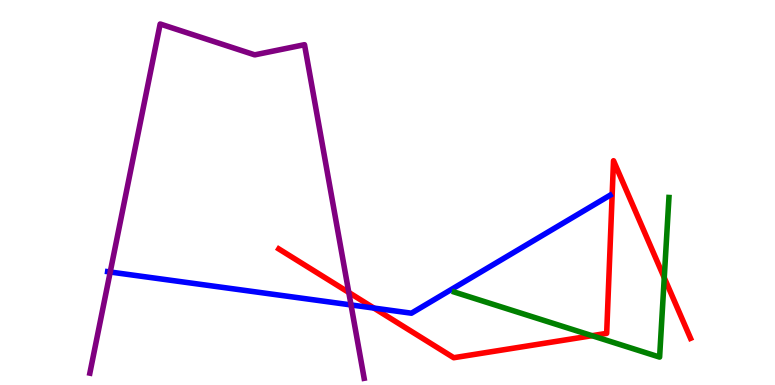[{'lines': ['blue', 'red'], 'intersections': [{'x': 4.82, 'y': 2.0}]}, {'lines': ['green', 'red'], 'intersections': [{'x': 7.64, 'y': 1.28}, {'x': 8.57, 'y': 2.79}]}, {'lines': ['purple', 'red'], 'intersections': [{'x': 4.5, 'y': 2.4}]}, {'lines': ['blue', 'green'], 'intersections': []}, {'lines': ['blue', 'purple'], 'intersections': [{'x': 1.42, 'y': 2.93}, {'x': 4.53, 'y': 2.08}]}, {'lines': ['green', 'purple'], 'intersections': []}]